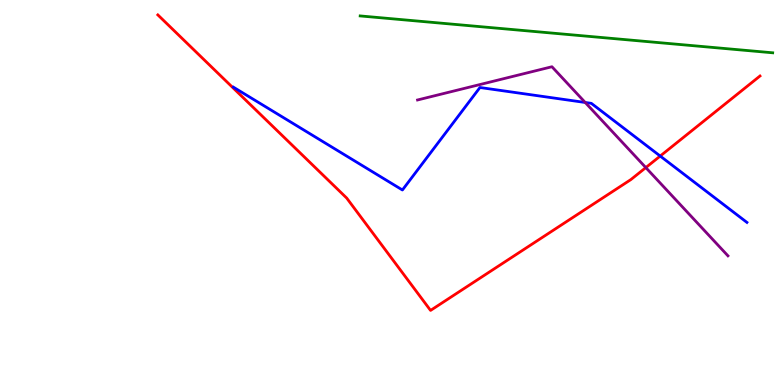[{'lines': ['blue', 'red'], 'intersections': [{'x': 8.52, 'y': 5.95}]}, {'lines': ['green', 'red'], 'intersections': []}, {'lines': ['purple', 'red'], 'intersections': [{'x': 8.33, 'y': 5.65}]}, {'lines': ['blue', 'green'], 'intersections': []}, {'lines': ['blue', 'purple'], 'intersections': [{'x': 7.55, 'y': 7.34}]}, {'lines': ['green', 'purple'], 'intersections': []}]